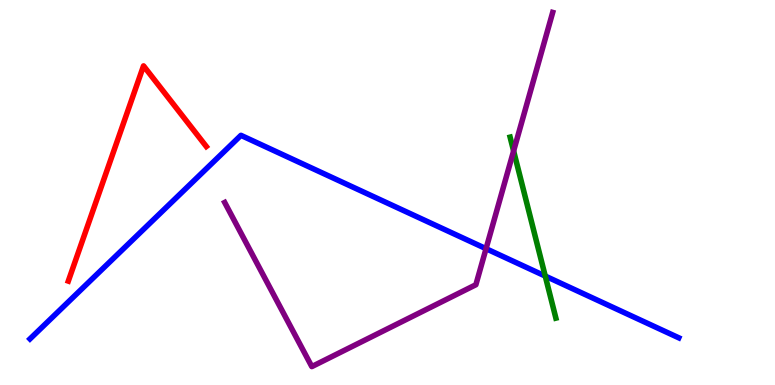[{'lines': ['blue', 'red'], 'intersections': []}, {'lines': ['green', 'red'], 'intersections': []}, {'lines': ['purple', 'red'], 'intersections': []}, {'lines': ['blue', 'green'], 'intersections': [{'x': 7.04, 'y': 2.83}]}, {'lines': ['blue', 'purple'], 'intersections': [{'x': 6.27, 'y': 3.54}]}, {'lines': ['green', 'purple'], 'intersections': [{'x': 6.63, 'y': 6.08}]}]